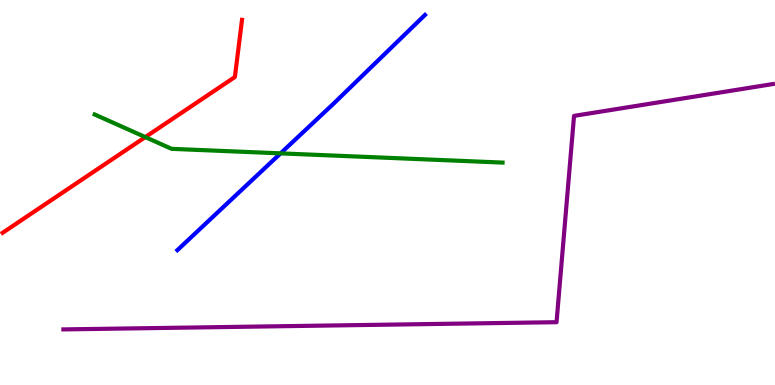[{'lines': ['blue', 'red'], 'intersections': []}, {'lines': ['green', 'red'], 'intersections': [{'x': 1.87, 'y': 6.44}]}, {'lines': ['purple', 'red'], 'intersections': []}, {'lines': ['blue', 'green'], 'intersections': [{'x': 3.62, 'y': 6.02}]}, {'lines': ['blue', 'purple'], 'intersections': []}, {'lines': ['green', 'purple'], 'intersections': []}]